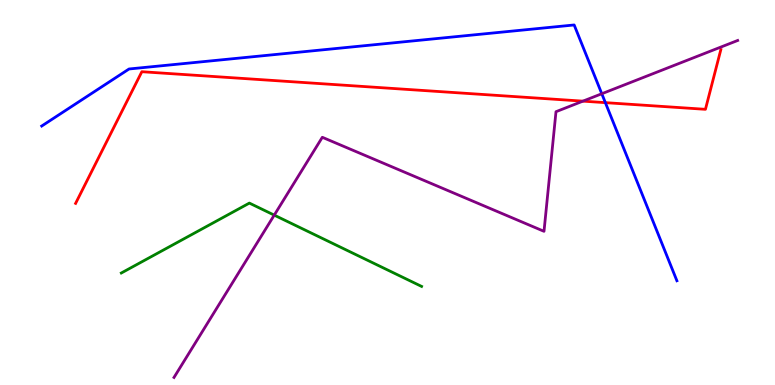[{'lines': ['blue', 'red'], 'intersections': [{'x': 7.81, 'y': 7.33}]}, {'lines': ['green', 'red'], 'intersections': []}, {'lines': ['purple', 'red'], 'intersections': [{'x': 7.52, 'y': 7.37}]}, {'lines': ['blue', 'green'], 'intersections': []}, {'lines': ['blue', 'purple'], 'intersections': [{'x': 7.77, 'y': 7.57}]}, {'lines': ['green', 'purple'], 'intersections': [{'x': 3.54, 'y': 4.41}]}]